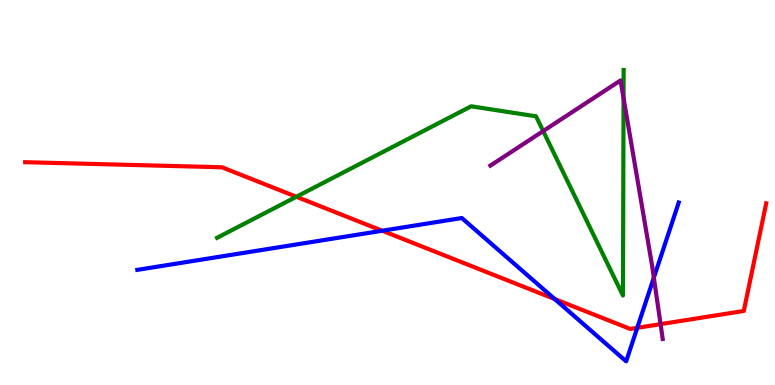[{'lines': ['blue', 'red'], 'intersections': [{'x': 4.93, 'y': 4.01}, {'x': 7.16, 'y': 2.23}, {'x': 8.22, 'y': 1.49}]}, {'lines': ['green', 'red'], 'intersections': [{'x': 3.82, 'y': 4.89}]}, {'lines': ['purple', 'red'], 'intersections': [{'x': 8.52, 'y': 1.58}]}, {'lines': ['blue', 'green'], 'intersections': []}, {'lines': ['blue', 'purple'], 'intersections': [{'x': 8.44, 'y': 2.79}]}, {'lines': ['green', 'purple'], 'intersections': [{'x': 7.01, 'y': 6.6}, {'x': 8.05, 'y': 7.45}]}]